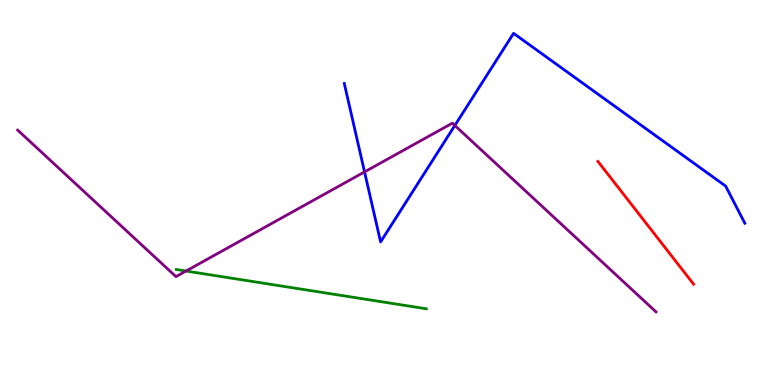[{'lines': ['blue', 'red'], 'intersections': []}, {'lines': ['green', 'red'], 'intersections': []}, {'lines': ['purple', 'red'], 'intersections': []}, {'lines': ['blue', 'green'], 'intersections': []}, {'lines': ['blue', 'purple'], 'intersections': [{'x': 4.7, 'y': 5.53}, {'x': 5.87, 'y': 6.74}]}, {'lines': ['green', 'purple'], 'intersections': [{'x': 2.4, 'y': 2.96}]}]